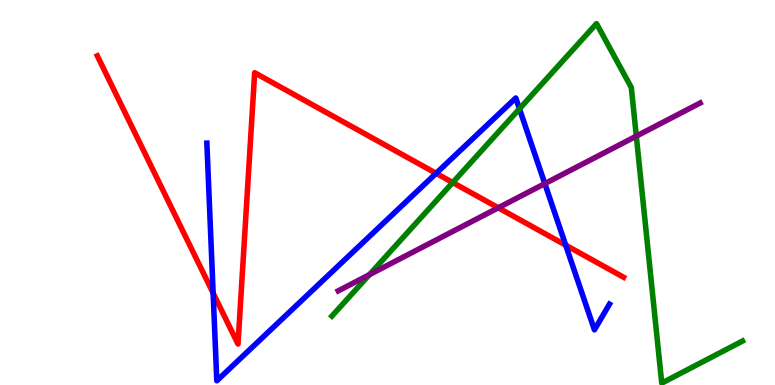[{'lines': ['blue', 'red'], 'intersections': [{'x': 2.75, 'y': 2.39}, {'x': 5.63, 'y': 5.5}, {'x': 7.3, 'y': 3.63}]}, {'lines': ['green', 'red'], 'intersections': [{'x': 5.84, 'y': 5.26}]}, {'lines': ['purple', 'red'], 'intersections': [{'x': 6.43, 'y': 4.6}]}, {'lines': ['blue', 'green'], 'intersections': [{'x': 6.7, 'y': 7.17}]}, {'lines': ['blue', 'purple'], 'intersections': [{'x': 7.03, 'y': 5.23}]}, {'lines': ['green', 'purple'], 'intersections': [{'x': 4.77, 'y': 2.87}, {'x': 8.21, 'y': 6.46}]}]